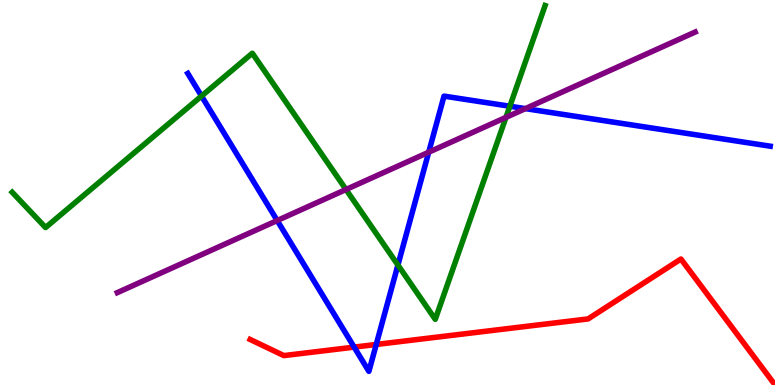[{'lines': ['blue', 'red'], 'intersections': [{'x': 4.57, 'y': 0.984}, {'x': 4.85, 'y': 1.05}]}, {'lines': ['green', 'red'], 'intersections': []}, {'lines': ['purple', 'red'], 'intersections': []}, {'lines': ['blue', 'green'], 'intersections': [{'x': 2.6, 'y': 7.51}, {'x': 5.13, 'y': 3.12}, {'x': 6.58, 'y': 7.24}]}, {'lines': ['blue', 'purple'], 'intersections': [{'x': 3.58, 'y': 4.27}, {'x': 5.53, 'y': 6.05}, {'x': 6.78, 'y': 7.18}]}, {'lines': ['green', 'purple'], 'intersections': [{'x': 4.46, 'y': 5.08}, {'x': 6.53, 'y': 6.95}]}]